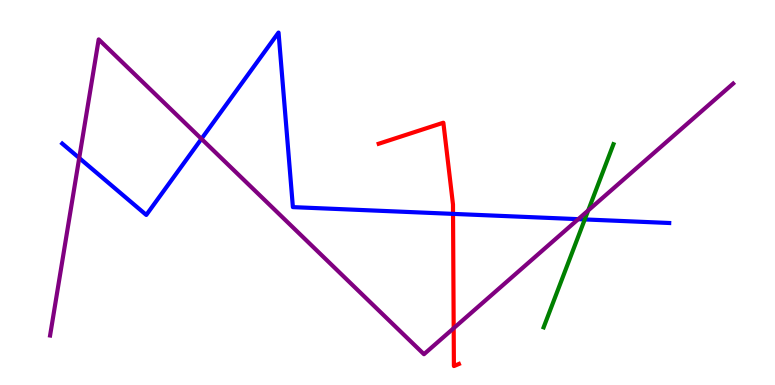[{'lines': ['blue', 'red'], 'intersections': [{'x': 5.85, 'y': 4.44}]}, {'lines': ['green', 'red'], 'intersections': []}, {'lines': ['purple', 'red'], 'intersections': [{'x': 5.85, 'y': 1.48}]}, {'lines': ['blue', 'green'], 'intersections': [{'x': 7.55, 'y': 4.3}]}, {'lines': ['blue', 'purple'], 'intersections': [{'x': 1.02, 'y': 5.9}, {'x': 2.6, 'y': 6.39}, {'x': 7.46, 'y': 4.31}]}, {'lines': ['green', 'purple'], 'intersections': [{'x': 7.59, 'y': 4.53}]}]